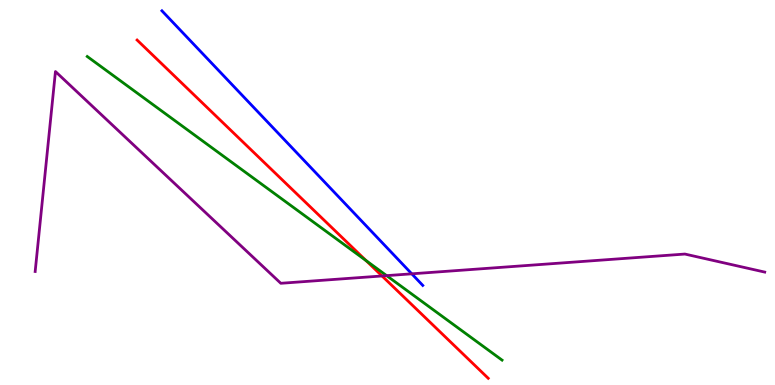[{'lines': ['blue', 'red'], 'intersections': []}, {'lines': ['green', 'red'], 'intersections': [{'x': 4.72, 'y': 3.23}]}, {'lines': ['purple', 'red'], 'intersections': [{'x': 4.93, 'y': 2.83}]}, {'lines': ['blue', 'green'], 'intersections': []}, {'lines': ['blue', 'purple'], 'intersections': [{'x': 5.31, 'y': 2.89}]}, {'lines': ['green', 'purple'], 'intersections': [{'x': 4.99, 'y': 2.84}]}]